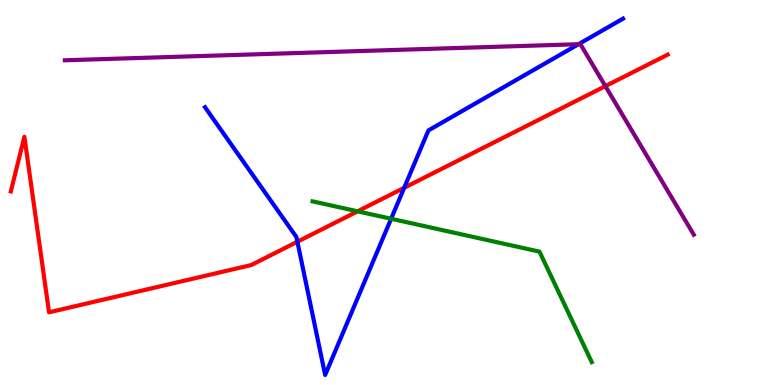[{'lines': ['blue', 'red'], 'intersections': [{'x': 3.84, 'y': 3.72}, {'x': 5.22, 'y': 5.12}]}, {'lines': ['green', 'red'], 'intersections': [{'x': 4.61, 'y': 4.51}]}, {'lines': ['purple', 'red'], 'intersections': [{'x': 7.81, 'y': 7.76}]}, {'lines': ['blue', 'green'], 'intersections': [{'x': 5.05, 'y': 4.32}]}, {'lines': ['blue', 'purple'], 'intersections': [{'x': 7.46, 'y': 8.85}]}, {'lines': ['green', 'purple'], 'intersections': []}]